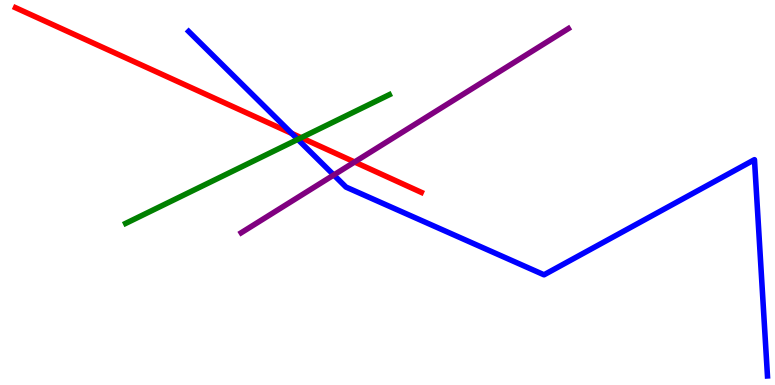[{'lines': ['blue', 'red'], 'intersections': [{'x': 3.76, 'y': 6.54}]}, {'lines': ['green', 'red'], 'intersections': [{'x': 3.89, 'y': 6.42}]}, {'lines': ['purple', 'red'], 'intersections': [{'x': 4.58, 'y': 5.79}]}, {'lines': ['blue', 'green'], 'intersections': [{'x': 3.84, 'y': 6.38}]}, {'lines': ['blue', 'purple'], 'intersections': [{'x': 4.31, 'y': 5.45}]}, {'lines': ['green', 'purple'], 'intersections': []}]